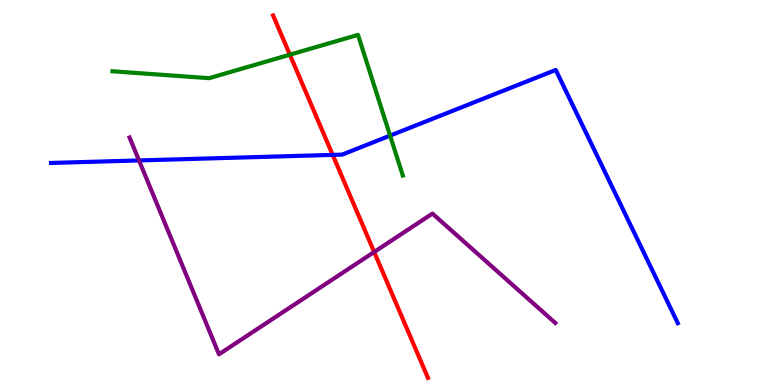[{'lines': ['blue', 'red'], 'intersections': [{'x': 4.29, 'y': 5.98}]}, {'lines': ['green', 'red'], 'intersections': [{'x': 3.74, 'y': 8.58}]}, {'lines': ['purple', 'red'], 'intersections': [{'x': 4.83, 'y': 3.45}]}, {'lines': ['blue', 'green'], 'intersections': [{'x': 5.03, 'y': 6.48}]}, {'lines': ['blue', 'purple'], 'intersections': [{'x': 1.79, 'y': 5.83}]}, {'lines': ['green', 'purple'], 'intersections': []}]